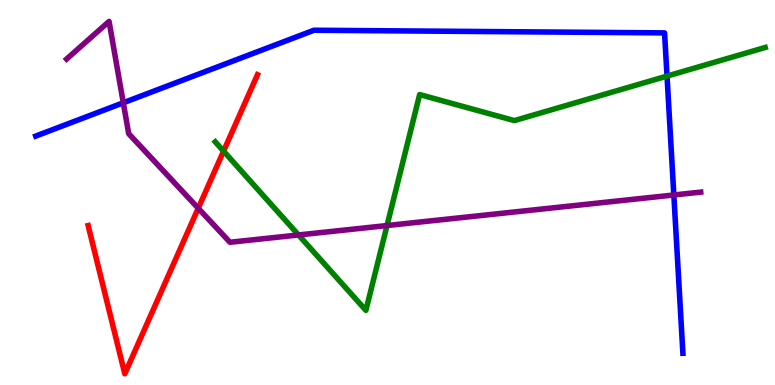[{'lines': ['blue', 'red'], 'intersections': []}, {'lines': ['green', 'red'], 'intersections': [{'x': 2.88, 'y': 6.07}]}, {'lines': ['purple', 'red'], 'intersections': [{'x': 2.56, 'y': 4.59}]}, {'lines': ['blue', 'green'], 'intersections': [{'x': 8.61, 'y': 8.02}]}, {'lines': ['blue', 'purple'], 'intersections': [{'x': 1.59, 'y': 7.33}, {'x': 8.69, 'y': 4.94}]}, {'lines': ['green', 'purple'], 'intersections': [{'x': 3.85, 'y': 3.9}, {'x': 4.99, 'y': 4.14}]}]